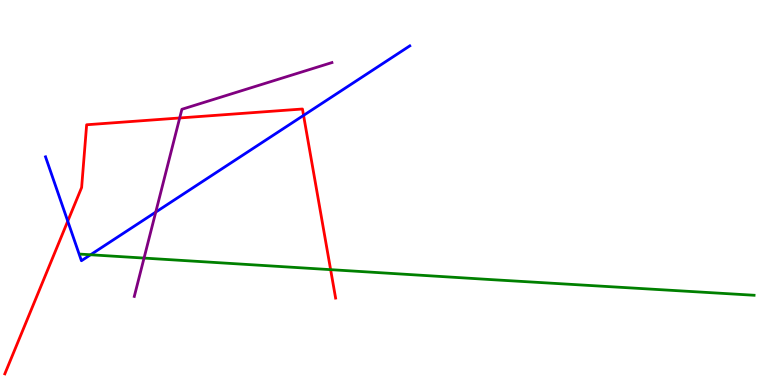[{'lines': ['blue', 'red'], 'intersections': [{'x': 0.874, 'y': 4.26}, {'x': 3.92, 'y': 7.0}]}, {'lines': ['green', 'red'], 'intersections': [{'x': 4.27, 'y': 3.0}]}, {'lines': ['purple', 'red'], 'intersections': [{'x': 2.32, 'y': 6.94}]}, {'lines': ['blue', 'green'], 'intersections': [{'x': 1.17, 'y': 3.38}]}, {'lines': ['blue', 'purple'], 'intersections': [{'x': 2.01, 'y': 4.49}]}, {'lines': ['green', 'purple'], 'intersections': [{'x': 1.86, 'y': 3.3}]}]